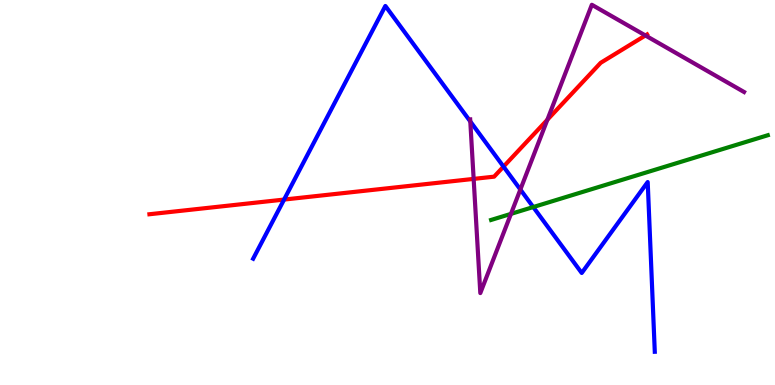[{'lines': ['blue', 'red'], 'intersections': [{'x': 3.67, 'y': 4.82}, {'x': 6.5, 'y': 5.67}]}, {'lines': ['green', 'red'], 'intersections': []}, {'lines': ['purple', 'red'], 'intersections': [{'x': 6.11, 'y': 5.35}, {'x': 7.06, 'y': 6.89}, {'x': 8.33, 'y': 9.08}]}, {'lines': ['blue', 'green'], 'intersections': [{'x': 6.88, 'y': 4.62}]}, {'lines': ['blue', 'purple'], 'intersections': [{'x': 6.07, 'y': 6.85}, {'x': 6.71, 'y': 5.08}]}, {'lines': ['green', 'purple'], 'intersections': [{'x': 6.59, 'y': 4.44}]}]